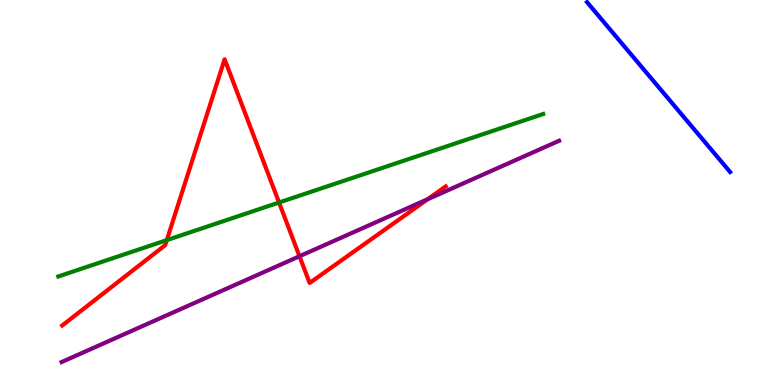[{'lines': ['blue', 'red'], 'intersections': []}, {'lines': ['green', 'red'], 'intersections': [{'x': 2.15, 'y': 3.76}, {'x': 3.6, 'y': 4.74}]}, {'lines': ['purple', 'red'], 'intersections': [{'x': 3.86, 'y': 3.34}, {'x': 5.52, 'y': 4.82}]}, {'lines': ['blue', 'green'], 'intersections': []}, {'lines': ['blue', 'purple'], 'intersections': []}, {'lines': ['green', 'purple'], 'intersections': []}]